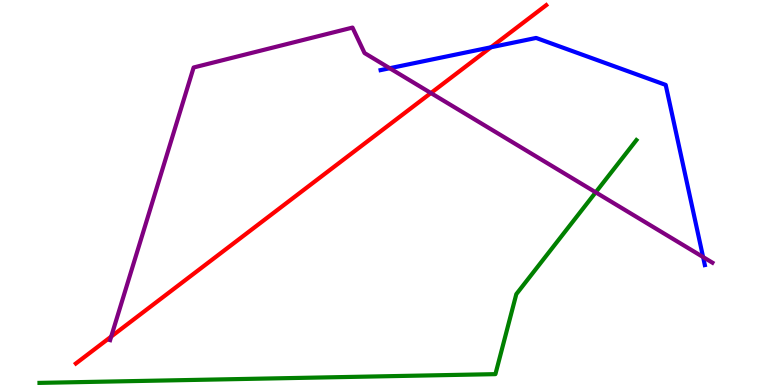[{'lines': ['blue', 'red'], 'intersections': [{'x': 6.33, 'y': 8.77}]}, {'lines': ['green', 'red'], 'intersections': []}, {'lines': ['purple', 'red'], 'intersections': [{'x': 1.43, 'y': 1.26}, {'x': 5.56, 'y': 7.58}]}, {'lines': ['blue', 'green'], 'intersections': []}, {'lines': ['blue', 'purple'], 'intersections': [{'x': 5.03, 'y': 8.23}, {'x': 9.07, 'y': 3.32}]}, {'lines': ['green', 'purple'], 'intersections': [{'x': 7.69, 'y': 5.0}]}]